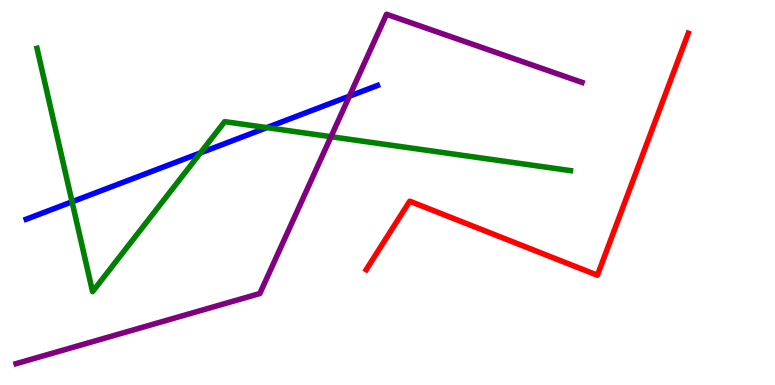[{'lines': ['blue', 'red'], 'intersections': []}, {'lines': ['green', 'red'], 'intersections': []}, {'lines': ['purple', 'red'], 'intersections': []}, {'lines': ['blue', 'green'], 'intersections': [{'x': 0.93, 'y': 4.76}, {'x': 2.59, 'y': 6.03}, {'x': 3.44, 'y': 6.69}]}, {'lines': ['blue', 'purple'], 'intersections': [{'x': 4.51, 'y': 7.5}]}, {'lines': ['green', 'purple'], 'intersections': [{'x': 4.27, 'y': 6.45}]}]